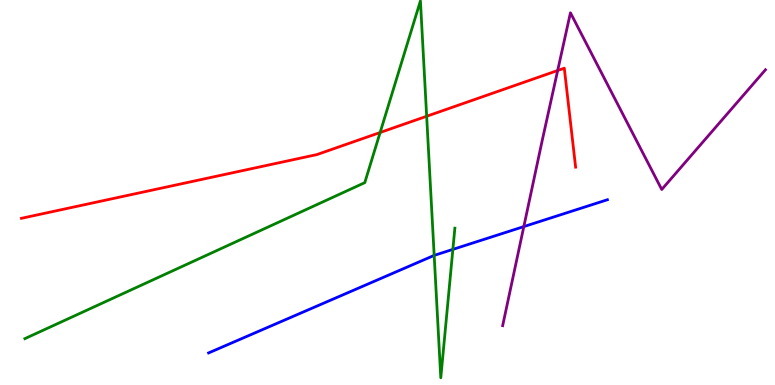[{'lines': ['blue', 'red'], 'intersections': []}, {'lines': ['green', 'red'], 'intersections': [{'x': 4.9, 'y': 6.56}, {'x': 5.51, 'y': 6.98}]}, {'lines': ['purple', 'red'], 'intersections': [{'x': 7.2, 'y': 8.17}]}, {'lines': ['blue', 'green'], 'intersections': [{'x': 5.6, 'y': 3.37}, {'x': 5.84, 'y': 3.52}]}, {'lines': ['blue', 'purple'], 'intersections': [{'x': 6.76, 'y': 4.11}]}, {'lines': ['green', 'purple'], 'intersections': []}]